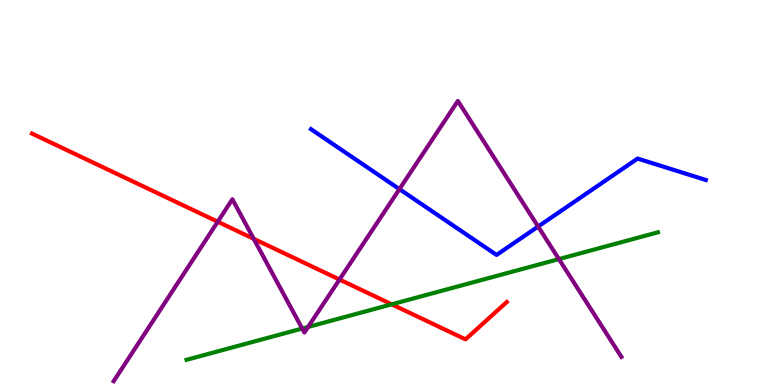[{'lines': ['blue', 'red'], 'intersections': []}, {'lines': ['green', 'red'], 'intersections': [{'x': 5.05, 'y': 2.1}]}, {'lines': ['purple', 'red'], 'intersections': [{'x': 2.81, 'y': 4.24}, {'x': 3.27, 'y': 3.8}, {'x': 4.38, 'y': 2.74}]}, {'lines': ['blue', 'green'], 'intersections': []}, {'lines': ['blue', 'purple'], 'intersections': [{'x': 5.15, 'y': 5.09}, {'x': 6.94, 'y': 4.12}]}, {'lines': ['green', 'purple'], 'intersections': [{'x': 3.9, 'y': 1.47}, {'x': 3.98, 'y': 1.51}, {'x': 7.21, 'y': 3.27}]}]